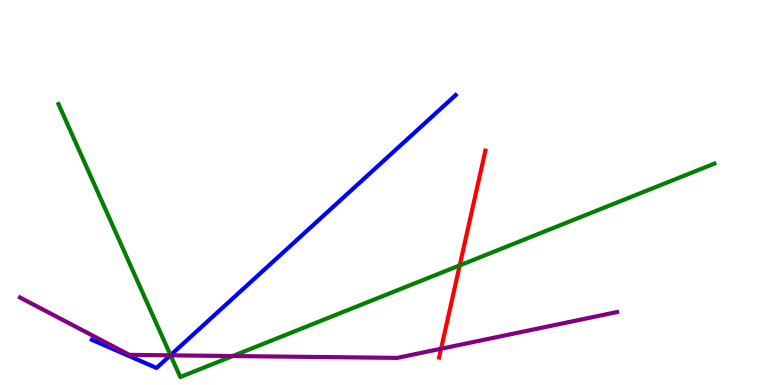[{'lines': ['blue', 'red'], 'intersections': []}, {'lines': ['green', 'red'], 'intersections': [{'x': 5.93, 'y': 3.11}]}, {'lines': ['purple', 'red'], 'intersections': [{'x': 5.69, 'y': 0.942}]}, {'lines': ['blue', 'green'], 'intersections': [{'x': 2.2, 'y': 0.774}]}, {'lines': ['blue', 'purple'], 'intersections': [{'x': 2.2, 'y': 0.771}]}, {'lines': ['green', 'purple'], 'intersections': [{'x': 2.2, 'y': 0.771}, {'x': 3.0, 'y': 0.752}]}]